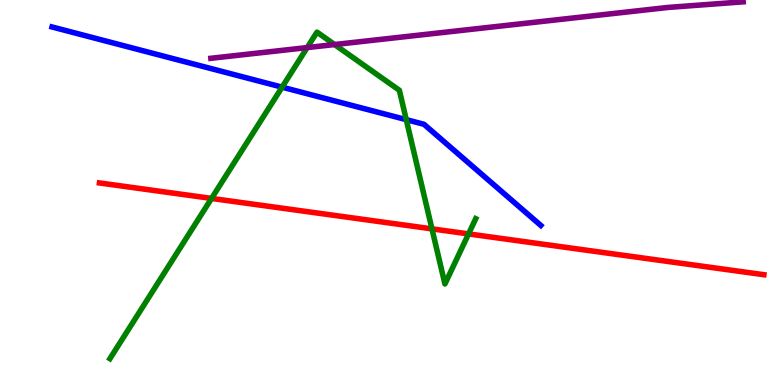[{'lines': ['blue', 'red'], 'intersections': []}, {'lines': ['green', 'red'], 'intersections': [{'x': 2.73, 'y': 4.85}, {'x': 5.57, 'y': 4.06}, {'x': 6.05, 'y': 3.92}]}, {'lines': ['purple', 'red'], 'intersections': []}, {'lines': ['blue', 'green'], 'intersections': [{'x': 3.64, 'y': 7.74}, {'x': 5.24, 'y': 6.89}]}, {'lines': ['blue', 'purple'], 'intersections': []}, {'lines': ['green', 'purple'], 'intersections': [{'x': 3.96, 'y': 8.76}, {'x': 4.32, 'y': 8.84}]}]